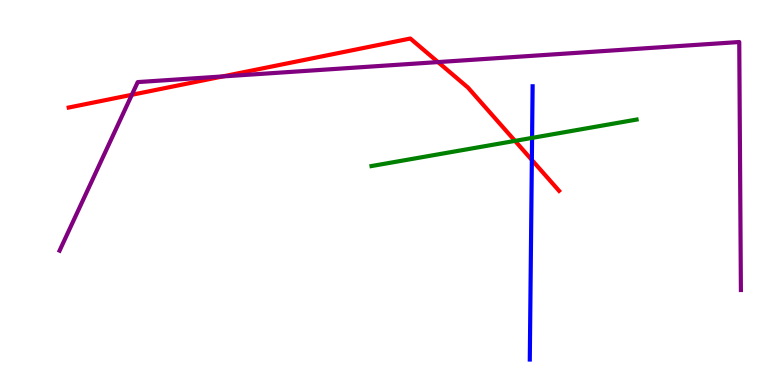[{'lines': ['blue', 'red'], 'intersections': [{'x': 6.86, 'y': 5.84}]}, {'lines': ['green', 'red'], 'intersections': [{'x': 6.65, 'y': 6.34}]}, {'lines': ['purple', 'red'], 'intersections': [{'x': 1.7, 'y': 7.54}, {'x': 2.87, 'y': 8.01}, {'x': 5.65, 'y': 8.39}]}, {'lines': ['blue', 'green'], 'intersections': [{'x': 6.87, 'y': 6.42}]}, {'lines': ['blue', 'purple'], 'intersections': []}, {'lines': ['green', 'purple'], 'intersections': []}]